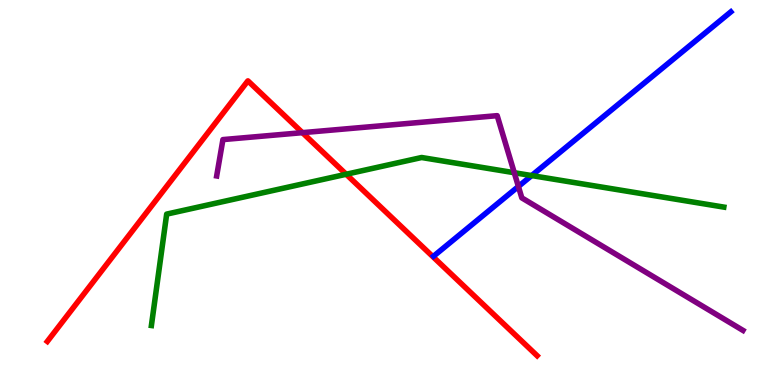[{'lines': ['blue', 'red'], 'intersections': []}, {'lines': ['green', 'red'], 'intersections': [{'x': 4.47, 'y': 5.47}]}, {'lines': ['purple', 'red'], 'intersections': [{'x': 3.9, 'y': 6.55}]}, {'lines': ['blue', 'green'], 'intersections': [{'x': 6.86, 'y': 5.44}]}, {'lines': ['blue', 'purple'], 'intersections': [{'x': 6.69, 'y': 5.16}]}, {'lines': ['green', 'purple'], 'intersections': [{'x': 6.64, 'y': 5.51}]}]